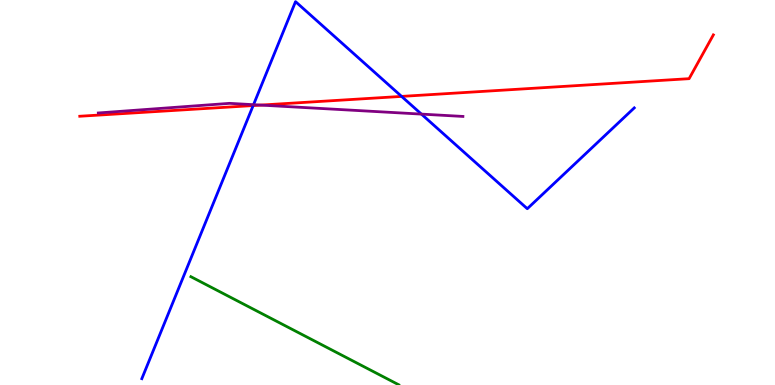[{'lines': ['blue', 'red'], 'intersections': [{'x': 3.27, 'y': 7.26}, {'x': 5.18, 'y': 7.5}]}, {'lines': ['green', 'red'], 'intersections': []}, {'lines': ['purple', 'red'], 'intersections': [{'x': 3.36, 'y': 7.27}]}, {'lines': ['blue', 'green'], 'intersections': []}, {'lines': ['blue', 'purple'], 'intersections': [{'x': 3.27, 'y': 7.28}, {'x': 5.44, 'y': 7.04}]}, {'lines': ['green', 'purple'], 'intersections': []}]